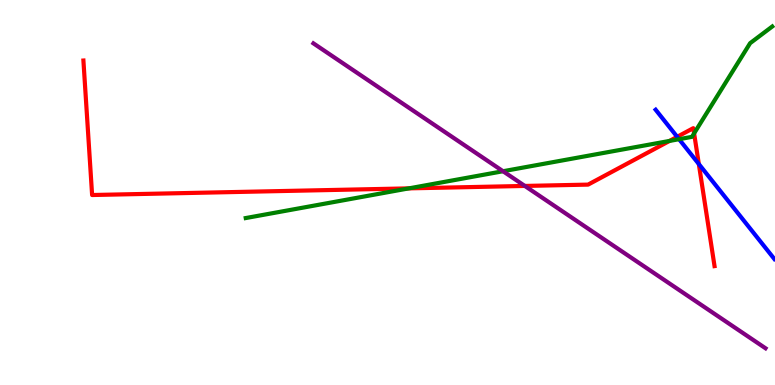[{'lines': ['blue', 'red'], 'intersections': [{'x': 8.74, 'y': 6.45}, {'x': 9.02, 'y': 5.74}]}, {'lines': ['green', 'red'], 'intersections': [{'x': 5.28, 'y': 5.11}, {'x': 8.64, 'y': 6.34}, {'x': 8.96, 'y': 6.54}]}, {'lines': ['purple', 'red'], 'intersections': [{'x': 6.77, 'y': 5.17}]}, {'lines': ['blue', 'green'], 'intersections': [{'x': 8.76, 'y': 6.38}]}, {'lines': ['blue', 'purple'], 'intersections': []}, {'lines': ['green', 'purple'], 'intersections': [{'x': 6.49, 'y': 5.55}]}]